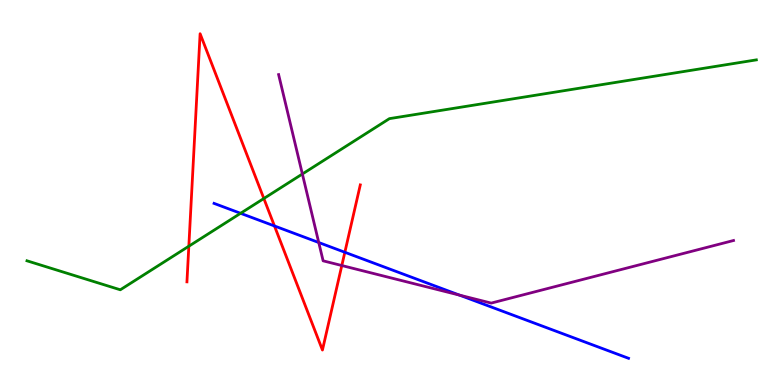[{'lines': ['blue', 'red'], 'intersections': [{'x': 3.54, 'y': 4.13}, {'x': 4.45, 'y': 3.45}]}, {'lines': ['green', 'red'], 'intersections': [{'x': 2.44, 'y': 3.6}, {'x': 3.4, 'y': 4.84}]}, {'lines': ['purple', 'red'], 'intersections': [{'x': 4.41, 'y': 3.1}]}, {'lines': ['blue', 'green'], 'intersections': [{'x': 3.1, 'y': 4.46}]}, {'lines': ['blue', 'purple'], 'intersections': [{'x': 4.11, 'y': 3.7}, {'x': 5.93, 'y': 2.33}]}, {'lines': ['green', 'purple'], 'intersections': [{'x': 3.9, 'y': 5.48}]}]